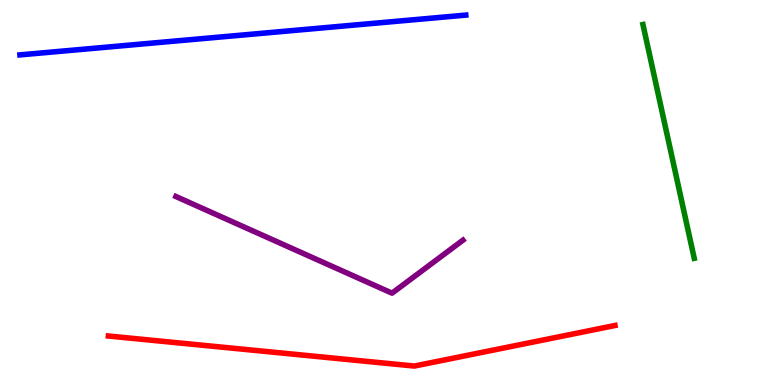[{'lines': ['blue', 'red'], 'intersections': []}, {'lines': ['green', 'red'], 'intersections': []}, {'lines': ['purple', 'red'], 'intersections': []}, {'lines': ['blue', 'green'], 'intersections': []}, {'lines': ['blue', 'purple'], 'intersections': []}, {'lines': ['green', 'purple'], 'intersections': []}]